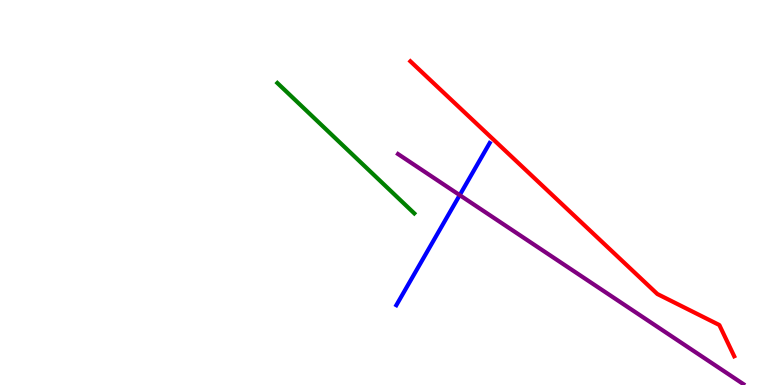[{'lines': ['blue', 'red'], 'intersections': []}, {'lines': ['green', 'red'], 'intersections': []}, {'lines': ['purple', 'red'], 'intersections': []}, {'lines': ['blue', 'green'], 'intersections': []}, {'lines': ['blue', 'purple'], 'intersections': [{'x': 5.93, 'y': 4.93}]}, {'lines': ['green', 'purple'], 'intersections': []}]